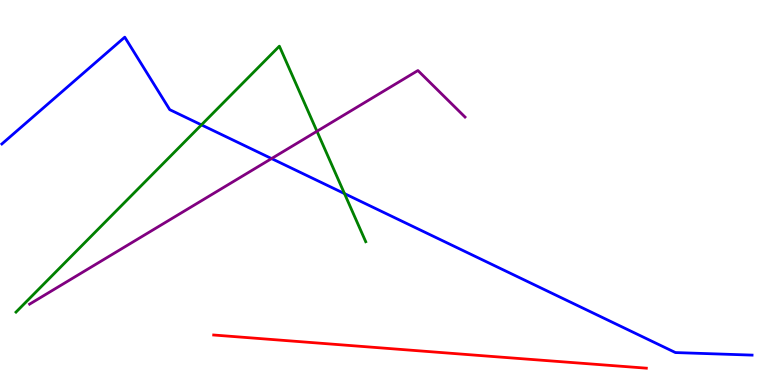[{'lines': ['blue', 'red'], 'intersections': []}, {'lines': ['green', 'red'], 'intersections': []}, {'lines': ['purple', 'red'], 'intersections': []}, {'lines': ['blue', 'green'], 'intersections': [{'x': 2.6, 'y': 6.76}, {'x': 4.44, 'y': 4.97}]}, {'lines': ['blue', 'purple'], 'intersections': [{'x': 3.5, 'y': 5.88}]}, {'lines': ['green', 'purple'], 'intersections': [{'x': 4.09, 'y': 6.59}]}]